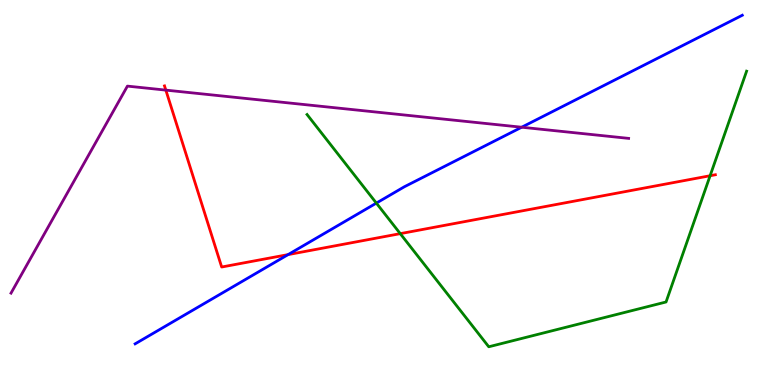[{'lines': ['blue', 'red'], 'intersections': [{'x': 3.72, 'y': 3.39}]}, {'lines': ['green', 'red'], 'intersections': [{'x': 5.16, 'y': 3.93}, {'x': 9.16, 'y': 5.44}]}, {'lines': ['purple', 'red'], 'intersections': [{'x': 2.14, 'y': 7.66}]}, {'lines': ['blue', 'green'], 'intersections': [{'x': 4.86, 'y': 4.72}]}, {'lines': ['blue', 'purple'], 'intersections': [{'x': 6.73, 'y': 6.7}]}, {'lines': ['green', 'purple'], 'intersections': []}]